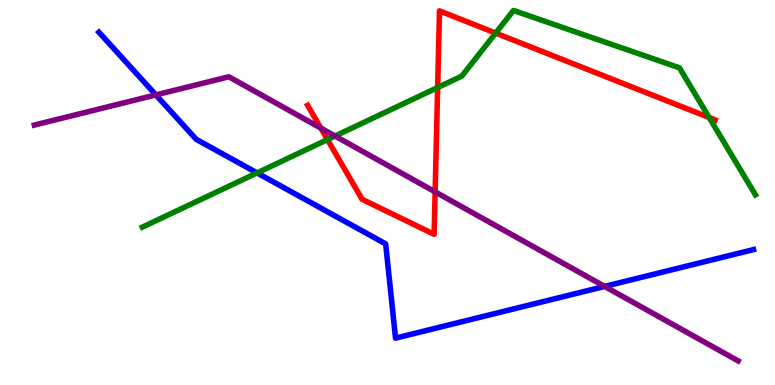[{'lines': ['blue', 'red'], 'intersections': []}, {'lines': ['green', 'red'], 'intersections': [{'x': 4.23, 'y': 6.37}, {'x': 5.65, 'y': 7.73}, {'x': 6.4, 'y': 9.14}, {'x': 9.15, 'y': 6.95}]}, {'lines': ['purple', 'red'], 'intersections': [{'x': 4.14, 'y': 6.67}, {'x': 5.61, 'y': 5.02}]}, {'lines': ['blue', 'green'], 'intersections': [{'x': 3.32, 'y': 5.51}]}, {'lines': ['blue', 'purple'], 'intersections': [{'x': 2.01, 'y': 7.54}, {'x': 7.8, 'y': 2.56}]}, {'lines': ['green', 'purple'], 'intersections': [{'x': 4.32, 'y': 6.47}]}]